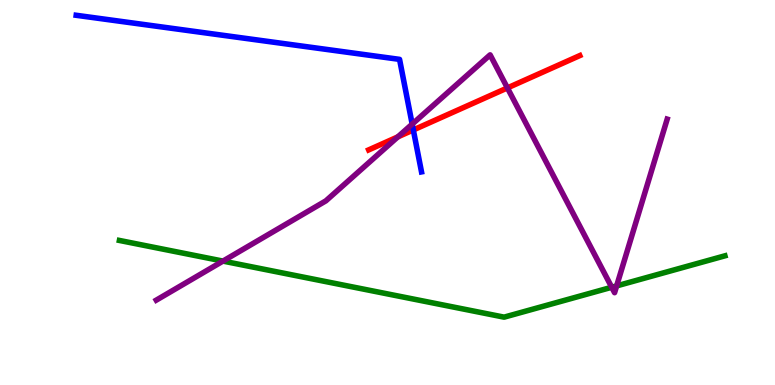[{'lines': ['blue', 'red'], 'intersections': [{'x': 5.33, 'y': 6.62}]}, {'lines': ['green', 'red'], 'intersections': []}, {'lines': ['purple', 'red'], 'intersections': [{'x': 5.13, 'y': 6.44}, {'x': 6.55, 'y': 7.72}]}, {'lines': ['blue', 'green'], 'intersections': []}, {'lines': ['blue', 'purple'], 'intersections': [{'x': 5.32, 'y': 6.78}]}, {'lines': ['green', 'purple'], 'intersections': [{'x': 2.88, 'y': 3.22}, {'x': 7.89, 'y': 2.54}, {'x': 7.96, 'y': 2.57}]}]